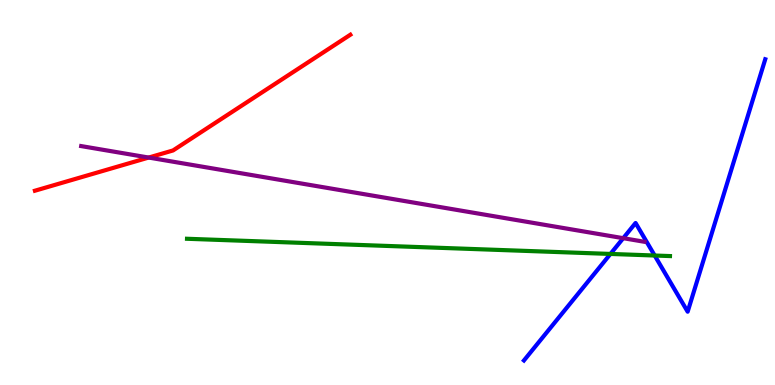[{'lines': ['blue', 'red'], 'intersections': []}, {'lines': ['green', 'red'], 'intersections': []}, {'lines': ['purple', 'red'], 'intersections': [{'x': 1.92, 'y': 5.91}]}, {'lines': ['blue', 'green'], 'intersections': [{'x': 7.88, 'y': 3.4}, {'x': 8.45, 'y': 3.36}]}, {'lines': ['blue', 'purple'], 'intersections': [{'x': 8.04, 'y': 3.81}]}, {'lines': ['green', 'purple'], 'intersections': []}]